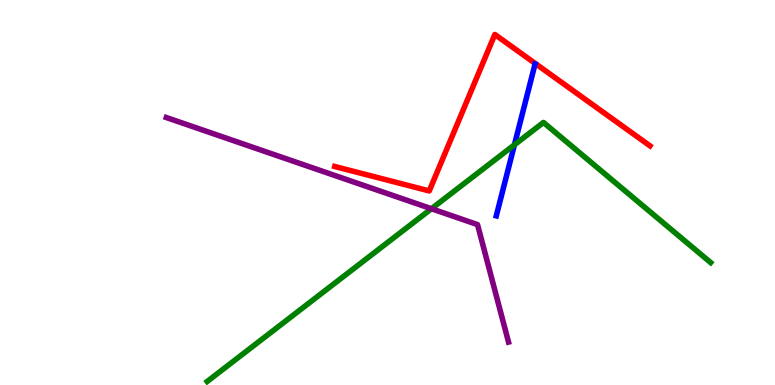[{'lines': ['blue', 'red'], 'intersections': []}, {'lines': ['green', 'red'], 'intersections': []}, {'lines': ['purple', 'red'], 'intersections': []}, {'lines': ['blue', 'green'], 'intersections': [{'x': 6.64, 'y': 6.24}]}, {'lines': ['blue', 'purple'], 'intersections': []}, {'lines': ['green', 'purple'], 'intersections': [{'x': 5.57, 'y': 4.58}]}]